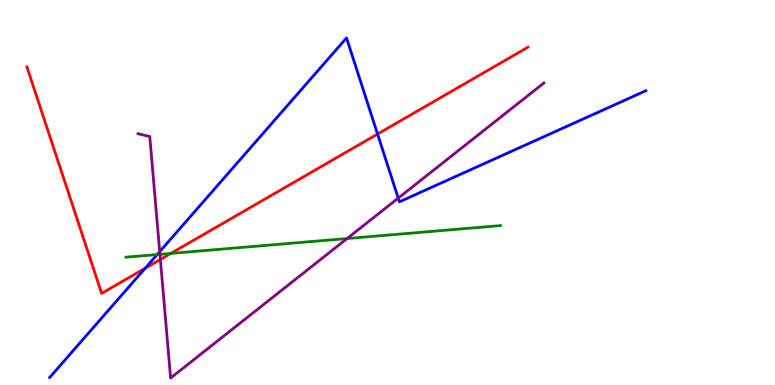[{'lines': ['blue', 'red'], 'intersections': [{'x': 1.87, 'y': 3.03}, {'x': 4.87, 'y': 6.52}]}, {'lines': ['green', 'red'], 'intersections': [{'x': 2.2, 'y': 3.42}]}, {'lines': ['purple', 'red'], 'intersections': [{'x': 2.07, 'y': 3.26}]}, {'lines': ['blue', 'green'], 'intersections': [{'x': 2.03, 'y': 3.39}]}, {'lines': ['blue', 'purple'], 'intersections': [{'x': 2.06, 'y': 3.46}, {'x': 5.14, 'y': 4.85}]}, {'lines': ['green', 'purple'], 'intersections': [{'x': 2.06, 'y': 3.39}, {'x': 4.48, 'y': 3.8}]}]